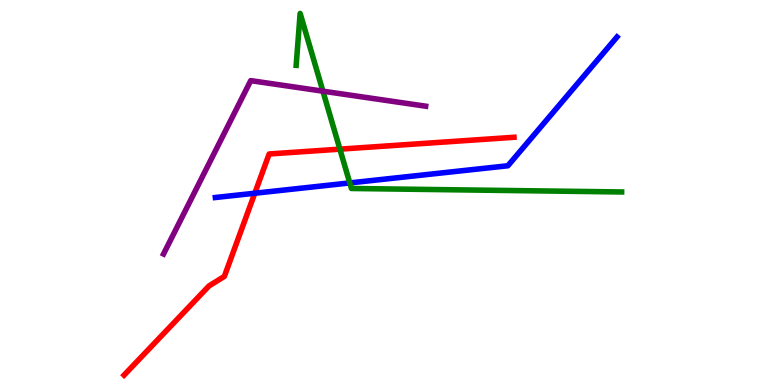[{'lines': ['blue', 'red'], 'intersections': [{'x': 3.29, 'y': 4.98}]}, {'lines': ['green', 'red'], 'intersections': [{'x': 4.39, 'y': 6.13}]}, {'lines': ['purple', 'red'], 'intersections': []}, {'lines': ['blue', 'green'], 'intersections': [{'x': 4.51, 'y': 5.25}]}, {'lines': ['blue', 'purple'], 'intersections': []}, {'lines': ['green', 'purple'], 'intersections': [{'x': 4.17, 'y': 7.63}]}]